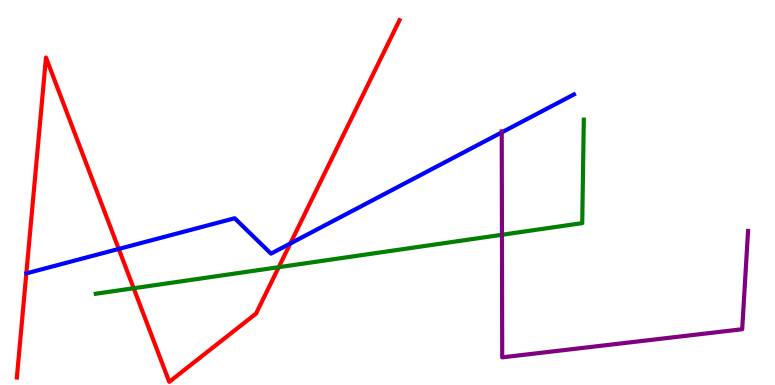[{'lines': ['blue', 'red'], 'intersections': [{'x': 1.53, 'y': 3.53}, {'x': 3.75, 'y': 3.68}]}, {'lines': ['green', 'red'], 'intersections': [{'x': 1.72, 'y': 2.51}, {'x': 3.6, 'y': 3.06}]}, {'lines': ['purple', 'red'], 'intersections': []}, {'lines': ['blue', 'green'], 'intersections': []}, {'lines': ['blue', 'purple'], 'intersections': [{'x': 6.47, 'y': 6.56}]}, {'lines': ['green', 'purple'], 'intersections': [{'x': 6.48, 'y': 3.9}]}]